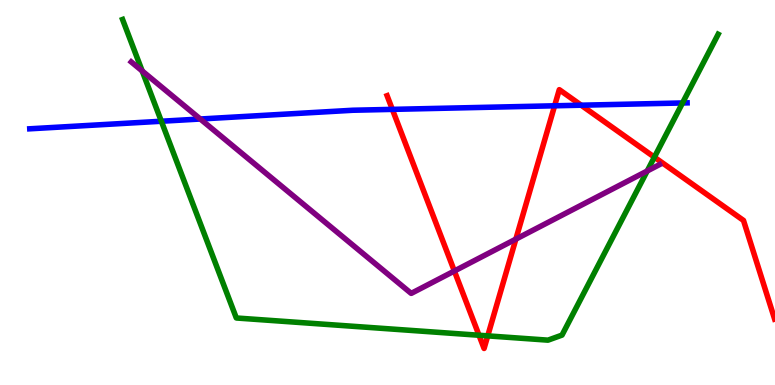[{'lines': ['blue', 'red'], 'intersections': [{'x': 5.06, 'y': 7.16}, {'x': 7.16, 'y': 7.25}, {'x': 7.5, 'y': 7.27}]}, {'lines': ['green', 'red'], 'intersections': [{'x': 6.18, 'y': 1.29}, {'x': 6.29, 'y': 1.28}, {'x': 8.44, 'y': 5.92}]}, {'lines': ['purple', 'red'], 'intersections': [{'x': 5.86, 'y': 2.96}, {'x': 6.66, 'y': 3.79}]}, {'lines': ['blue', 'green'], 'intersections': [{'x': 2.08, 'y': 6.85}, {'x': 8.81, 'y': 7.33}]}, {'lines': ['blue', 'purple'], 'intersections': [{'x': 2.58, 'y': 6.91}]}, {'lines': ['green', 'purple'], 'intersections': [{'x': 1.83, 'y': 8.16}, {'x': 8.35, 'y': 5.56}]}]